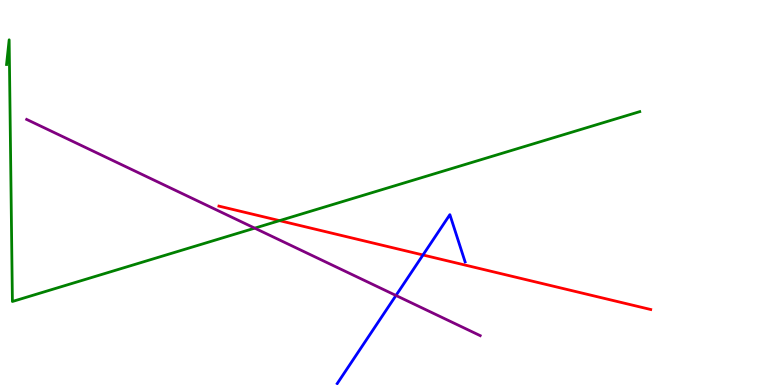[{'lines': ['blue', 'red'], 'intersections': [{'x': 5.46, 'y': 3.38}]}, {'lines': ['green', 'red'], 'intersections': [{'x': 3.61, 'y': 4.27}]}, {'lines': ['purple', 'red'], 'intersections': []}, {'lines': ['blue', 'green'], 'intersections': []}, {'lines': ['blue', 'purple'], 'intersections': [{'x': 5.11, 'y': 2.33}]}, {'lines': ['green', 'purple'], 'intersections': [{'x': 3.29, 'y': 4.07}]}]